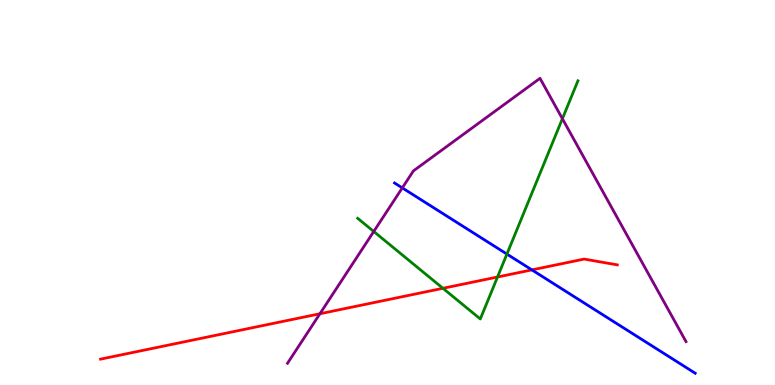[{'lines': ['blue', 'red'], 'intersections': [{'x': 6.86, 'y': 2.99}]}, {'lines': ['green', 'red'], 'intersections': [{'x': 5.72, 'y': 2.51}, {'x': 6.42, 'y': 2.81}]}, {'lines': ['purple', 'red'], 'intersections': [{'x': 4.13, 'y': 1.85}]}, {'lines': ['blue', 'green'], 'intersections': [{'x': 6.54, 'y': 3.4}]}, {'lines': ['blue', 'purple'], 'intersections': [{'x': 5.19, 'y': 5.12}]}, {'lines': ['green', 'purple'], 'intersections': [{'x': 4.82, 'y': 3.99}, {'x': 7.26, 'y': 6.92}]}]